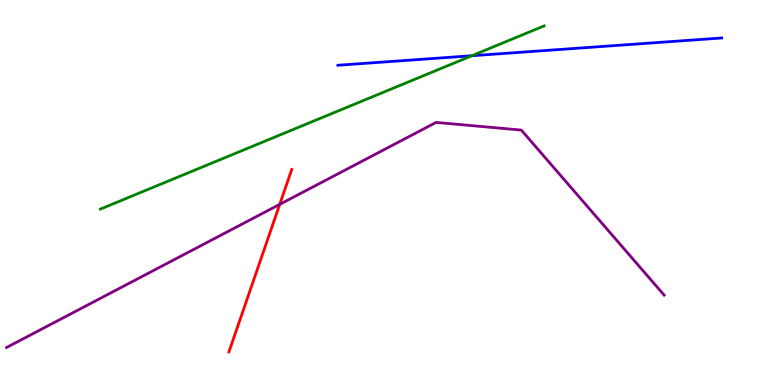[{'lines': ['blue', 'red'], 'intersections': []}, {'lines': ['green', 'red'], 'intersections': []}, {'lines': ['purple', 'red'], 'intersections': [{'x': 3.61, 'y': 4.69}]}, {'lines': ['blue', 'green'], 'intersections': [{'x': 6.09, 'y': 8.55}]}, {'lines': ['blue', 'purple'], 'intersections': []}, {'lines': ['green', 'purple'], 'intersections': []}]